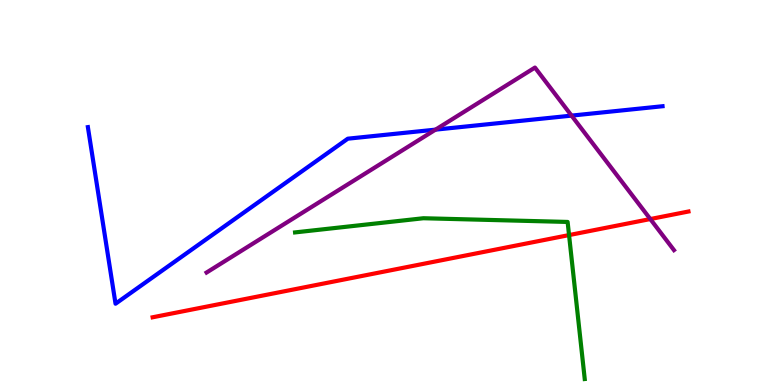[{'lines': ['blue', 'red'], 'intersections': []}, {'lines': ['green', 'red'], 'intersections': [{'x': 7.34, 'y': 3.89}]}, {'lines': ['purple', 'red'], 'intersections': [{'x': 8.39, 'y': 4.31}]}, {'lines': ['blue', 'green'], 'intersections': []}, {'lines': ['blue', 'purple'], 'intersections': [{'x': 5.62, 'y': 6.63}, {'x': 7.37, 'y': 7.0}]}, {'lines': ['green', 'purple'], 'intersections': []}]